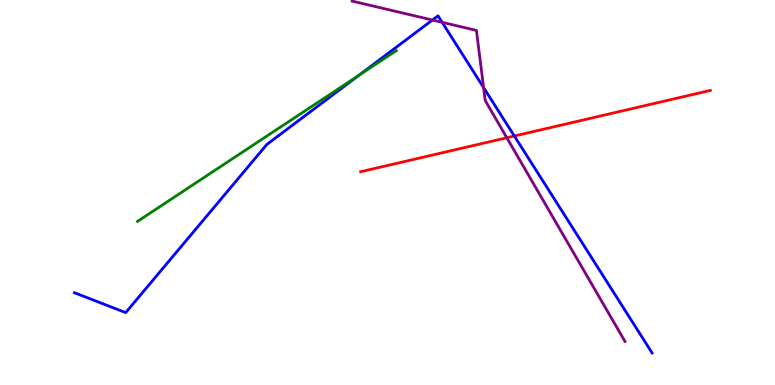[{'lines': ['blue', 'red'], 'intersections': [{'x': 6.64, 'y': 6.47}]}, {'lines': ['green', 'red'], 'intersections': []}, {'lines': ['purple', 'red'], 'intersections': [{'x': 6.54, 'y': 6.42}]}, {'lines': ['blue', 'green'], 'intersections': [{'x': 4.63, 'y': 8.04}]}, {'lines': ['blue', 'purple'], 'intersections': [{'x': 5.58, 'y': 9.48}, {'x': 5.71, 'y': 9.42}, {'x': 6.24, 'y': 7.72}]}, {'lines': ['green', 'purple'], 'intersections': []}]